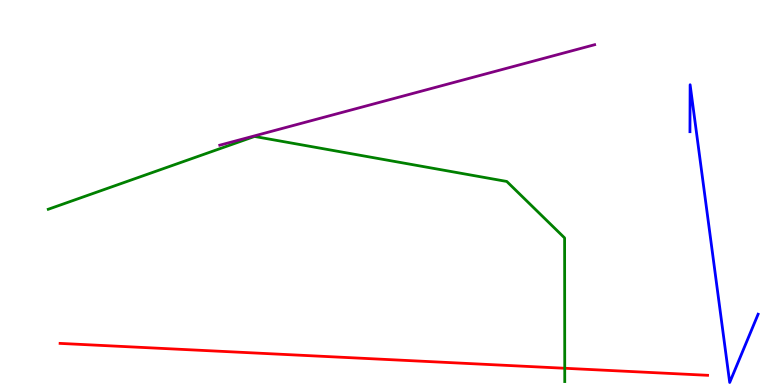[{'lines': ['blue', 'red'], 'intersections': []}, {'lines': ['green', 'red'], 'intersections': [{'x': 7.29, 'y': 0.435}]}, {'lines': ['purple', 'red'], 'intersections': []}, {'lines': ['blue', 'green'], 'intersections': []}, {'lines': ['blue', 'purple'], 'intersections': []}, {'lines': ['green', 'purple'], 'intersections': []}]